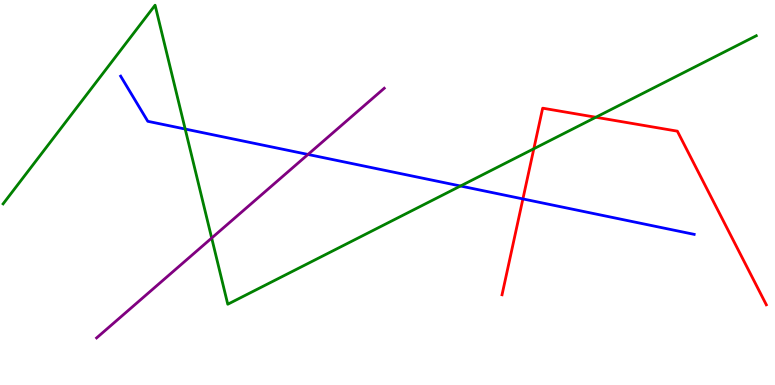[{'lines': ['blue', 'red'], 'intersections': [{'x': 6.75, 'y': 4.83}]}, {'lines': ['green', 'red'], 'intersections': [{'x': 6.89, 'y': 6.14}, {'x': 7.69, 'y': 6.95}]}, {'lines': ['purple', 'red'], 'intersections': []}, {'lines': ['blue', 'green'], 'intersections': [{'x': 2.39, 'y': 6.65}, {'x': 5.94, 'y': 5.17}]}, {'lines': ['blue', 'purple'], 'intersections': [{'x': 3.97, 'y': 5.99}]}, {'lines': ['green', 'purple'], 'intersections': [{'x': 2.73, 'y': 3.82}]}]